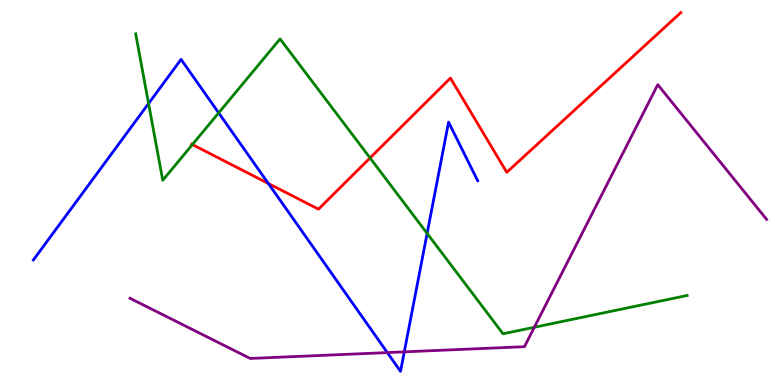[{'lines': ['blue', 'red'], 'intersections': [{'x': 3.46, 'y': 5.23}]}, {'lines': ['green', 'red'], 'intersections': [{'x': 2.48, 'y': 6.24}, {'x': 4.77, 'y': 5.9}]}, {'lines': ['purple', 'red'], 'intersections': []}, {'lines': ['blue', 'green'], 'intersections': [{'x': 1.92, 'y': 7.31}, {'x': 2.82, 'y': 7.07}, {'x': 5.51, 'y': 3.94}]}, {'lines': ['blue', 'purple'], 'intersections': [{'x': 5.0, 'y': 0.842}, {'x': 5.22, 'y': 0.861}]}, {'lines': ['green', 'purple'], 'intersections': [{'x': 6.89, 'y': 1.5}]}]